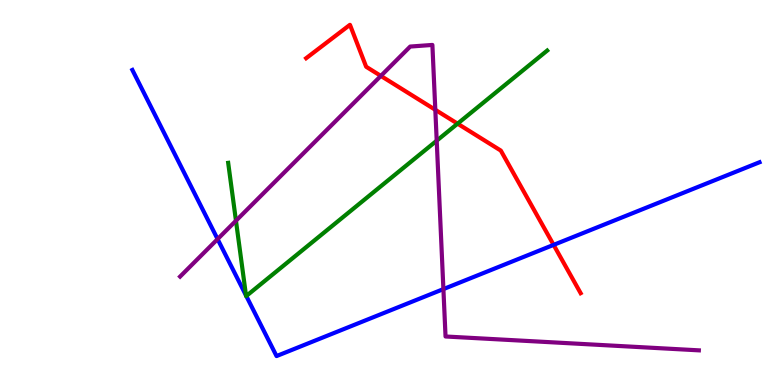[{'lines': ['blue', 'red'], 'intersections': [{'x': 7.14, 'y': 3.64}]}, {'lines': ['green', 'red'], 'intersections': [{'x': 5.9, 'y': 6.79}]}, {'lines': ['purple', 'red'], 'intersections': [{'x': 4.91, 'y': 8.03}, {'x': 5.62, 'y': 7.15}]}, {'lines': ['blue', 'green'], 'intersections': [{'x': 3.17, 'y': 2.33}, {'x': 3.18, 'y': 2.31}]}, {'lines': ['blue', 'purple'], 'intersections': [{'x': 2.81, 'y': 3.79}, {'x': 5.72, 'y': 2.49}]}, {'lines': ['green', 'purple'], 'intersections': [{'x': 3.04, 'y': 4.27}, {'x': 5.63, 'y': 6.35}]}]